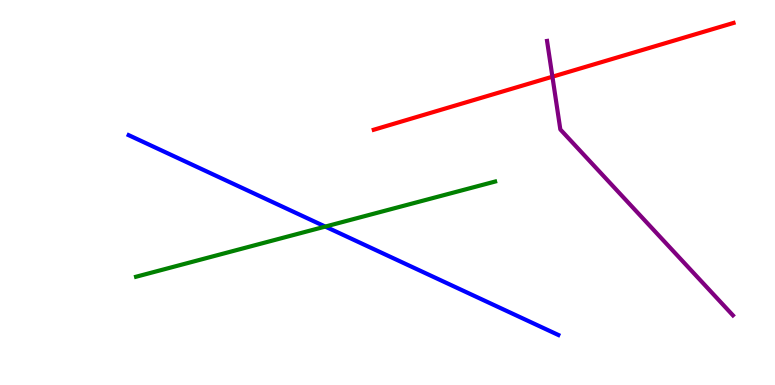[{'lines': ['blue', 'red'], 'intersections': []}, {'lines': ['green', 'red'], 'intersections': []}, {'lines': ['purple', 'red'], 'intersections': [{'x': 7.13, 'y': 8.01}]}, {'lines': ['blue', 'green'], 'intersections': [{'x': 4.2, 'y': 4.11}]}, {'lines': ['blue', 'purple'], 'intersections': []}, {'lines': ['green', 'purple'], 'intersections': []}]